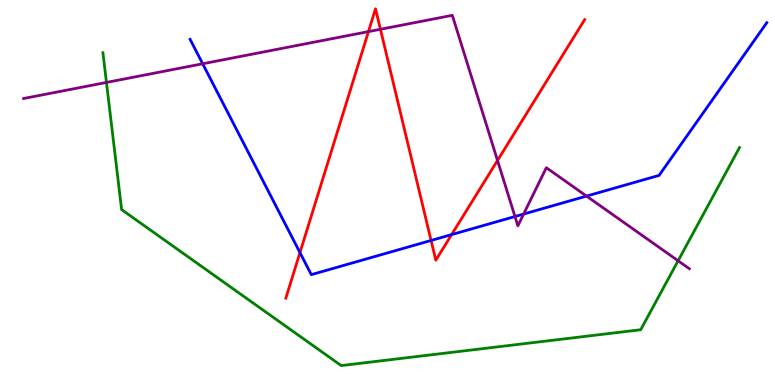[{'lines': ['blue', 'red'], 'intersections': [{'x': 3.87, 'y': 3.44}, {'x': 5.56, 'y': 3.75}, {'x': 5.83, 'y': 3.91}]}, {'lines': ['green', 'red'], 'intersections': []}, {'lines': ['purple', 'red'], 'intersections': [{'x': 4.75, 'y': 9.18}, {'x': 4.91, 'y': 9.24}, {'x': 6.42, 'y': 5.83}]}, {'lines': ['blue', 'green'], 'intersections': []}, {'lines': ['blue', 'purple'], 'intersections': [{'x': 2.62, 'y': 8.34}, {'x': 6.64, 'y': 4.38}, {'x': 6.76, 'y': 4.44}, {'x': 7.57, 'y': 4.91}]}, {'lines': ['green', 'purple'], 'intersections': [{'x': 1.37, 'y': 7.86}, {'x': 8.75, 'y': 3.23}]}]